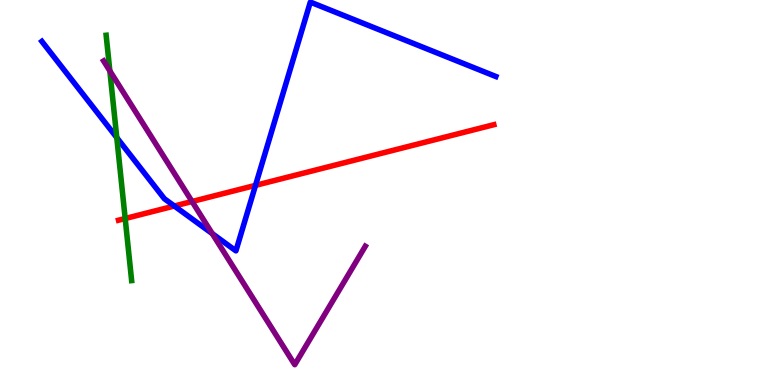[{'lines': ['blue', 'red'], 'intersections': [{'x': 2.25, 'y': 4.65}, {'x': 3.3, 'y': 5.19}]}, {'lines': ['green', 'red'], 'intersections': [{'x': 1.62, 'y': 4.32}]}, {'lines': ['purple', 'red'], 'intersections': [{'x': 2.48, 'y': 4.77}]}, {'lines': ['blue', 'green'], 'intersections': [{'x': 1.51, 'y': 6.43}]}, {'lines': ['blue', 'purple'], 'intersections': [{'x': 2.74, 'y': 3.93}]}, {'lines': ['green', 'purple'], 'intersections': [{'x': 1.42, 'y': 8.16}]}]